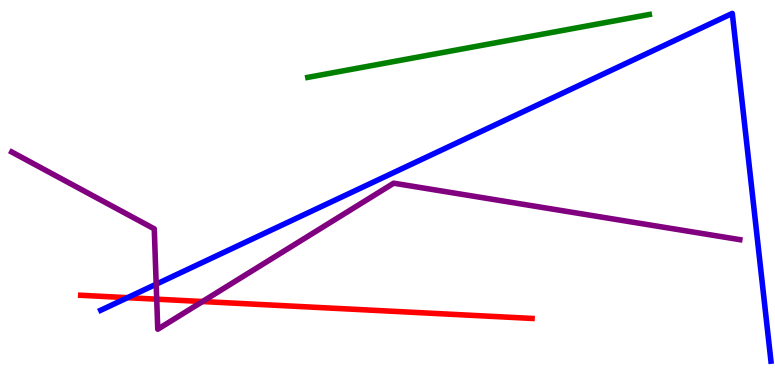[{'lines': ['blue', 'red'], 'intersections': [{'x': 1.64, 'y': 2.27}]}, {'lines': ['green', 'red'], 'intersections': []}, {'lines': ['purple', 'red'], 'intersections': [{'x': 2.02, 'y': 2.23}, {'x': 2.61, 'y': 2.17}]}, {'lines': ['blue', 'green'], 'intersections': []}, {'lines': ['blue', 'purple'], 'intersections': [{'x': 2.02, 'y': 2.62}]}, {'lines': ['green', 'purple'], 'intersections': []}]